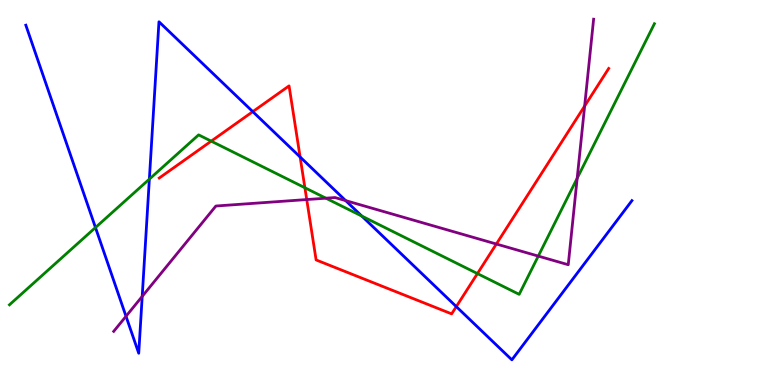[{'lines': ['blue', 'red'], 'intersections': [{'x': 3.26, 'y': 7.1}, {'x': 3.87, 'y': 5.92}, {'x': 5.89, 'y': 2.04}]}, {'lines': ['green', 'red'], 'intersections': [{'x': 2.73, 'y': 6.33}, {'x': 3.93, 'y': 5.12}, {'x': 6.16, 'y': 2.89}]}, {'lines': ['purple', 'red'], 'intersections': [{'x': 3.96, 'y': 4.82}, {'x': 6.4, 'y': 3.66}, {'x': 7.54, 'y': 7.25}]}, {'lines': ['blue', 'green'], 'intersections': [{'x': 1.23, 'y': 4.09}, {'x': 1.93, 'y': 5.35}, {'x': 4.67, 'y': 4.39}]}, {'lines': ['blue', 'purple'], 'intersections': [{'x': 1.63, 'y': 1.78}, {'x': 1.83, 'y': 2.3}, {'x': 4.46, 'y': 4.79}]}, {'lines': ['green', 'purple'], 'intersections': [{'x': 4.21, 'y': 4.85}, {'x': 6.95, 'y': 3.35}, {'x': 7.45, 'y': 5.37}]}]